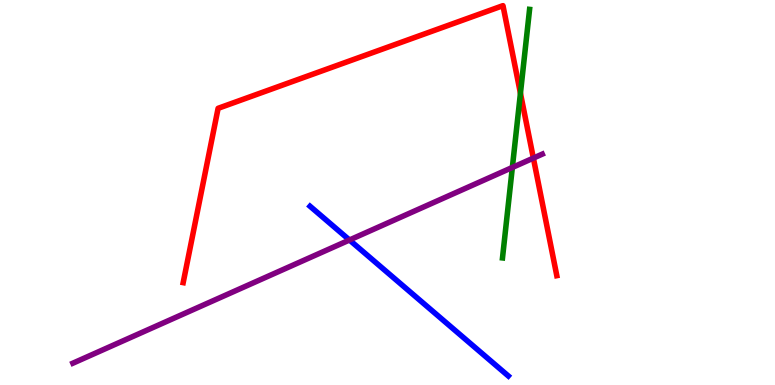[{'lines': ['blue', 'red'], 'intersections': []}, {'lines': ['green', 'red'], 'intersections': [{'x': 6.72, 'y': 7.58}]}, {'lines': ['purple', 'red'], 'intersections': [{'x': 6.88, 'y': 5.89}]}, {'lines': ['blue', 'green'], 'intersections': []}, {'lines': ['blue', 'purple'], 'intersections': [{'x': 4.51, 'y': 3.77}]}, {'lines': ['green', 'purple'], 'intersections': [{'x': 6.61, 'y': 5.65}]}]